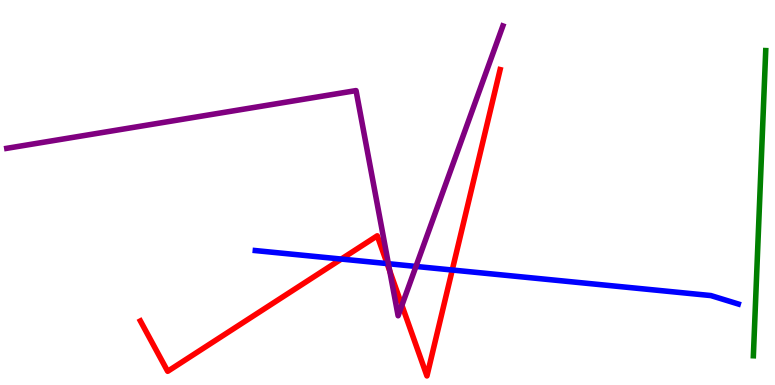[{'lines': ['blue', 'red'], 'intersections': [{'x': 4.4, 'y': 3.27}, {'x': 5.0, 'y': 3.15}, {'x': 5.84, 'y': 2.99}]}, {'lines': ['green', 'red'], 'intersections': []}, {'lines': ['purple', 'red'], 'intersections': [{'x': 5.03, 'y': 2.96}, {'x': 5.19, 'y': 2.07}]}, {'lines': ['blue', 'green'], 'intersections': []}, {'lines': ['blue', 'purple'], 'intersections': [{'x': 5.01, 'y': 3.15}, {'x': 5.37, 'y': 3.08}]}, {'lines': ['green', 'purple'], 'intersections': []}]